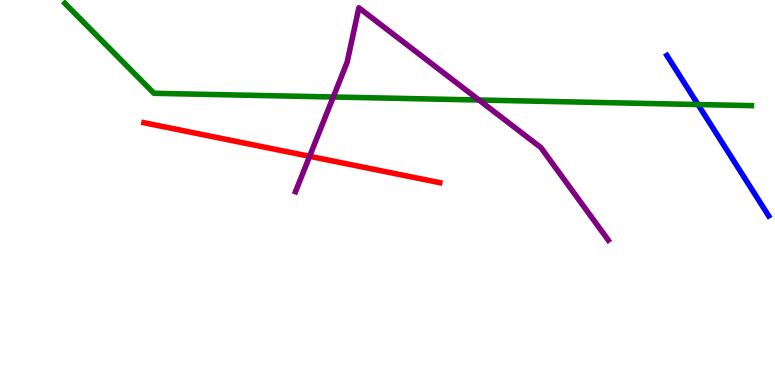[{'lines': ['blue', 'red'], 'intersections': []}, {'lines': ['green', 'red'], 'intersections': []}, {'lines': ['purple', 'red'], 'intersections': [{'x': 4.0, 'y': 5.94}]}, {'lines': ['blue', 'green'], 'intersections': [{'x': 9.01, 'y': 7.28}]}, {'lines': ['blue', 'purple'], 'intersections': []}, {'lines': ['green', 'purple'], 'intersections': [{'x': 4.3, 'y': 7.48}, {'x': 6.18, 'y': 7.4}]}]